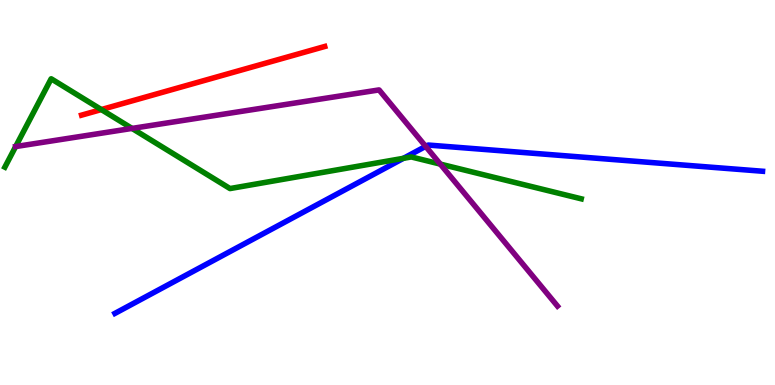[{'lines': ['blue', 'red'], 'intersections': []}, {'lines': ['green', 'red'], 'intersections': [{'x': 1.31, 'y': 7.15}]}, {'lines': ['purple', 'red'], 'intersections': []}, {'lines': ['blue', 'green'], 'intersections': [{'x': 5.21, 'y': 5.89}]}, {'lines': ['blue', 'purple'], 'intersections': [{'x': 5.49, 'y': 6.2}]}, {'lines': ['green', 'purple'], 'intersections': [{'x': 0.202, 'y': 6.19}, {'x': 1.7, 'y': 6.66}, {'x': 5.68, 'y': 5.74}]}]